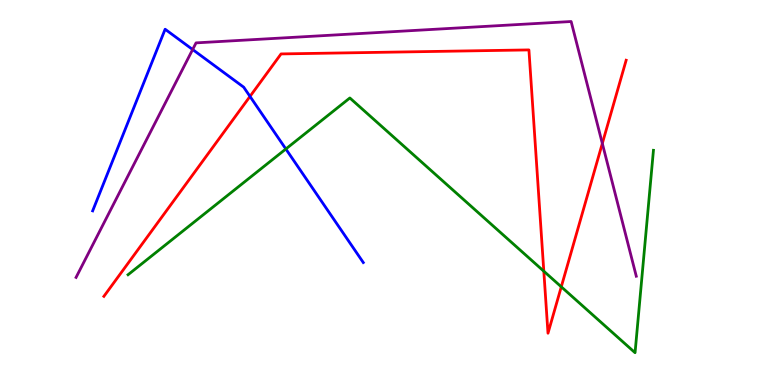[{'lines': ['blue', 'red'], 'intersections': [{'x': 3.23, 'y': 7.5}]}, {'lines': ['green', 'red'], 'intersections': [{'x': 7.02, 'y': 2.96}, {'x': 7.24, 'y': 2.55}]}, {'lines': ['purple', 'red'], 'intersections': [{'x': 7.77, 'y': 6.27}]}, {'lines': ['blue', 'green'], 'intersections': [{'x': 3.69, 'y': 6.13}]}, {'lines': ['blue', 'purple'], 'intersections': [{'x': 2.49, 'y': 8.71}]}, {'lines': ['green', 'purple'], 'intersections': []}]